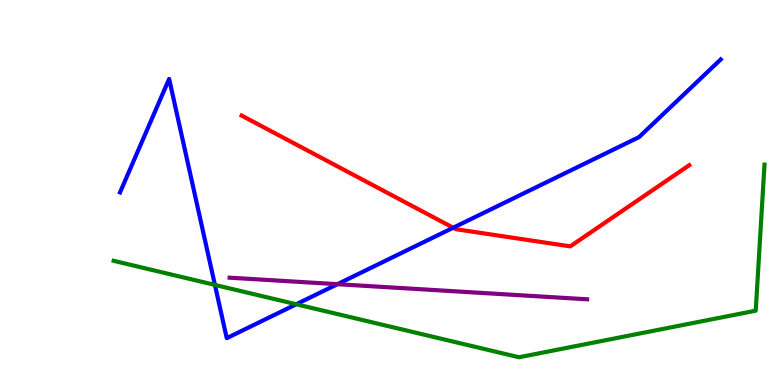[{'lines': ['blue', 'red'], 'intersections': [{'x': 5.85, 'y': 4.09}]}, {'lines': ['green', 'red'], 'intersections': []}, {'lines': ['purple', 'red'], 'intersections': []}, {'lines': ['blue', 'green'], 'intersections': [{'x': 2.77, 'y': 2.6}, {'x': 3.82, 'y': 2.1}]}, {'lines': ['blue', 'purple'], 'intersections': [{'x': 4.35, 'y': 2.62}]}, {'lines': ['green', 'purple'], 'intersections': []}]